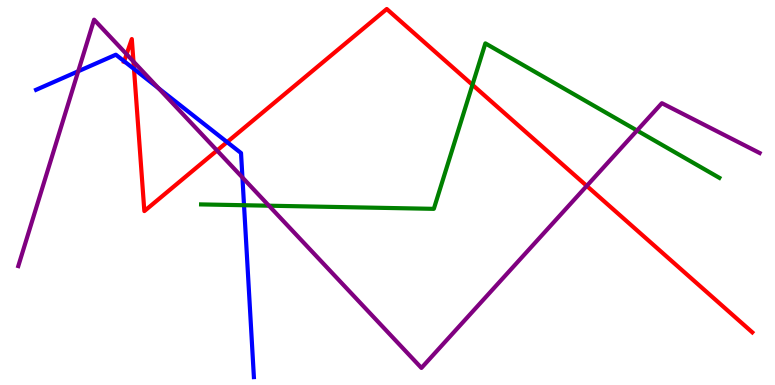[{'lines': ['blue', 'red'], 'intersections': [{'x': 1.6, 'y': 8.41}, {'x': 1.73, 'y': 8.21}, {'x': 2.93, 'y': 6.31}]}, {'lines': ['green', 'red'], 'intersections': [{'x': 6.1, 'y': 7.8}]}, {'lines': ['purple', 'red'], 'intersections': [{'x': 1.63, 'y': 8.59}, {'x': 1.72, 'y': 8.4}, {'x': 2.8, 'y': 6.09}, {'x': 7.57, 'y': 5.17}]}, {'lines': ['blue', 'green'], 'intersections': [{'x': 3.15, 'y': 4.67}]}, {'lines': ['blue', 'purple'], 'intersections': [{'x': 1.01, 'y': 8.15}, {'x': 2.05, 'y': 7.71}, {'x': 3.13, 'y': 5.39}]}, {'lines': ['green', 'purple'], 'intersections': [{'x': 3.47, 'y': 4.66}, {'x': 8.22, 'y': 6.61}]}]